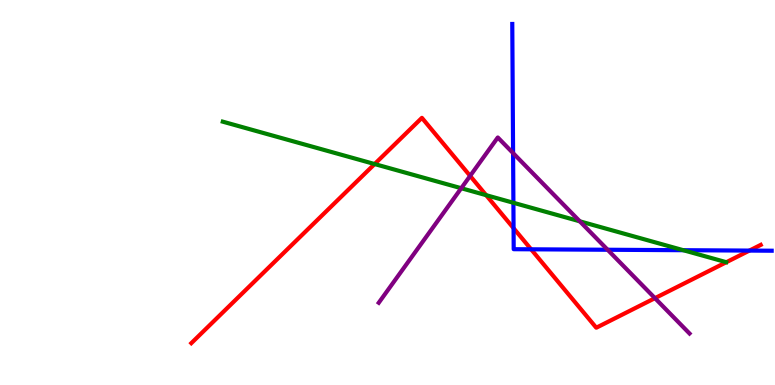[{'lines': ['blue', 'red'], 'intersections': [{'x': 6.63, 'y': 4.07}, {'x': 6.85, 'y': 3.52}, {'x': 9.67, 'y': 3.49}]}, {'lines': ['green', 'red'], 'intersections': [{'x': 4.83, 'y': 5.74}, {'x': 6.27, 'y': 4.93}]}, {'lines': ['purple', 'red'], 'intersections': [{'x': 6.07, 'y': 5.43}, {'x': 8.45, 'y': 2.26}]}, {'lines': ['blue', 'green'], 'intersections': [{'x': 6.62, 'y': 4.73}, {'x': 8.82, 'y': 3.5}]}, {'lines': ['blue', 'purple'], 'intersections': [{'x': 6.62, 'y': 6.02}, {'x': 7.84, 'y': 3.51}]}, {'lines': ['green', 'purple'], 'intersections': [{'x': 5.95, 'y': 5.11}, {'x': 7.48, 'y': 4.25}]}]